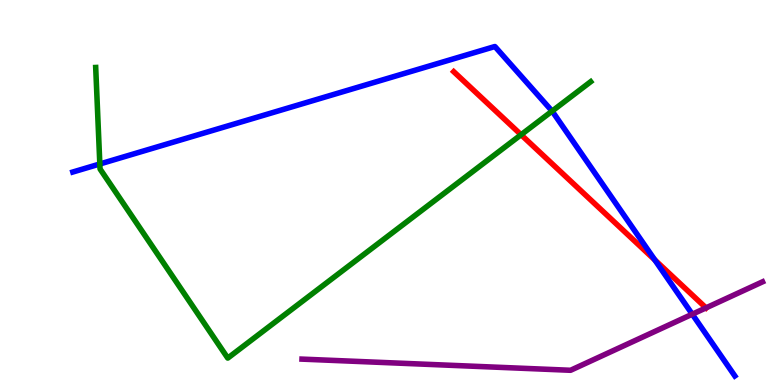[{'lines': ['blue', 'red'], 'intersections': [{'x': 8.45, 'y': 3.25}]}, {'lines': ['green', 'red'], 'intersections': [{'x': 6.72, 'y': 6.5}]}, {'lines': ['purple', 'red'], 'intersections': [{'x': 9.11, 'y': 2.0}]}, {'lines': ['blue', 'green'], 'intersections': [{'x': 1.29, 'y': 5.74}, {'x': 7.12, 'y': 7.11}]}, {'lines': ['blue', 'purple'], 'intersections': [{'x': 8.93, 'y': 1.84}]}, {'lines': ['green', 'purple'], 'intersections': []}]